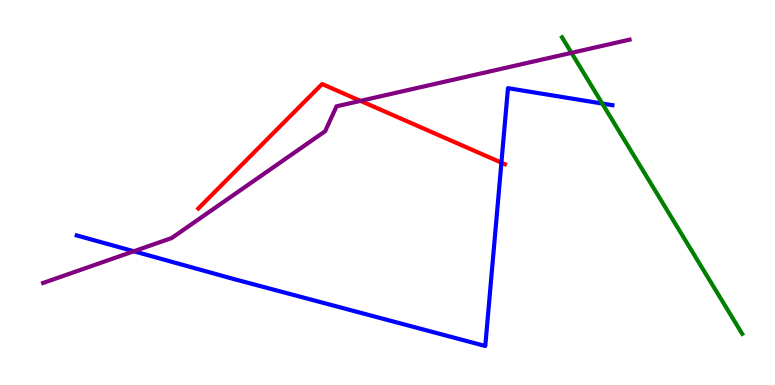[{'lines': ['blue', 'red'], 'intersections': [{'x': 6.47, 'y': 5.78}]}, {'lines': ['green', 'red'], 'intersections': []}, {'lines': ['purple', 'red'], 'intersections': [{'x': 4.65, 'y': 7.38}]}, {'lines': ['blue', 'green'], 'intersections': [{'x': 7.77, 'y': 7.31}]}, {'lines': ['blue', 'purple'], 'intersections': [{'x': 1.73, 'y': 3.47}]}, {'lines': ['green', 'purple'], 'intersections': [{'x': 7.37, 'y': 8.63}]}]